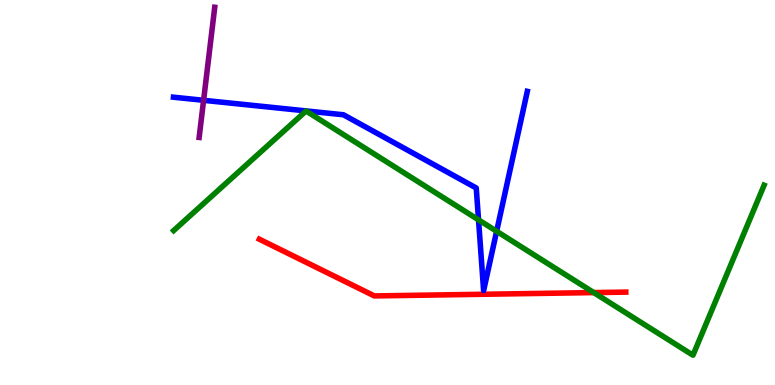[{'lines': ['blue', 'red'], 'intersections': []}, {'lines': ['green', 'red'], 'intersections': [{'x': 7.66, 'y': 2.4}]}, {'lines': ['purple', 'red'], 'intersections': []}, {'lines': ['blue', 'green'], 'intersections': [{'x': 6.17, 'y': 4.29}, {'x': 6.41, 'y': 3.99}]}, {'lines': ['blue', 'purple'], 'intersections': [{'x': 2.63, 'y': 7.39}]}, {'lines': ['green', 'purple'], 'intersections': []}]